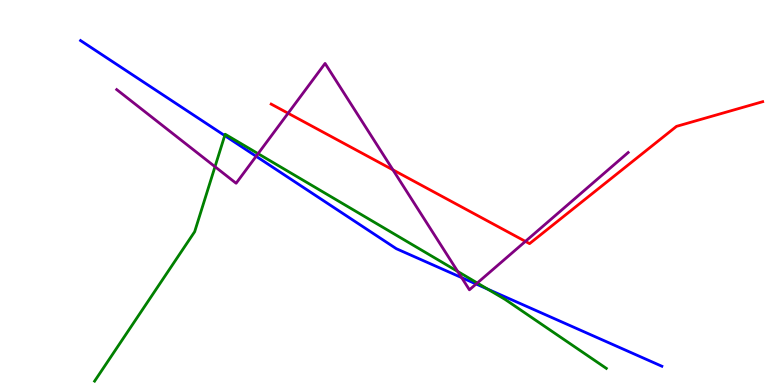[{'lines': ['blue', 'red'], 'intersections': []}, {'lines': ['green', 'red'], 'intersections': []}, {'lines': ['purple', 'red'], 'intersections': [{'x': 3.72, 'y': 7.06}, {'x': 5.07, 'y': 5.59}, {'x': 6.78, 'y': 3.73}]}, {'lines': ['blue', 'green'], 'intersections': [{'x': 2.9, 'y': 6.48}, {'x': 6.29, 'y': 2.49}]}, {'lines': ['blue', 'purple'], 'intersections': [{'x': 3.3, 'y': 5.94}, {'x': 5.96, 'y': 2.79}, {'x': 6.14, 'y': 2.62}]}, {'lines': ['green', 'purple'], 'intersections': [{'x': 2.77, 'y': 5.67}, {'x': 3.33, 'y': 6.01}, {'x': 5.91, 'y': 2.95}, {'x': 6.16, 'y': 2.65}]}]